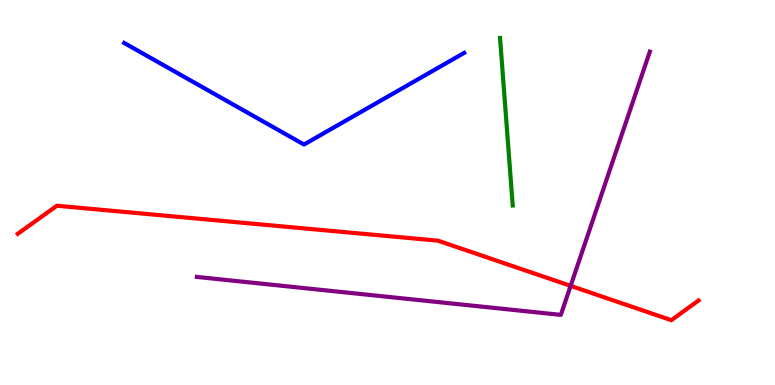[{'lines': ['blue', 'red'], 'intersections': []}, {'lines': ['green', 'red'], 'intersections': []}, {'lines': ['purple', 'red'], 'intersections': [{'x': 7.36, 'y': 2.58}]}, {'lines': ['blue', 'green'], 'intersections': []}, {'lines': ['blue', 'purple'], 'intersections': []}, {'lines': ['green', 'purple'], 'intersections': []}]